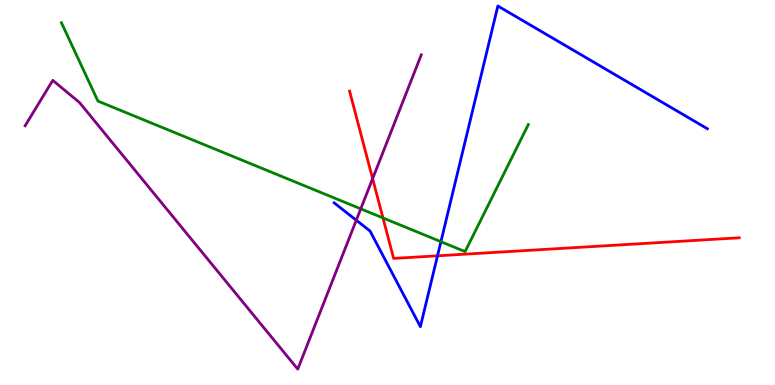[{'lines': ['blue', 'red'], 'intersections': [{'x': 5.65, 'y': 3.36}]}, {'lines': ['green', 'red'], 'intersections': [{'x': 4.94, 'y': 4.34}]}, {'lines': ['purple', 'red'], 'intersections': [{'x': 4.81, 'y': 5.36}]}, {'lines': ['blue', 'green'], 'intersections': [{'x': 5.69, 'y': 3.72}]}, {'lines': ['blue', 'purple'], 'intersections': [{'x': 4.6, 'y': 4.28}]}, {'lines': ['green', 'purple'], 'intersections': [{'x': 4.65, 'y': 4.58}]}]